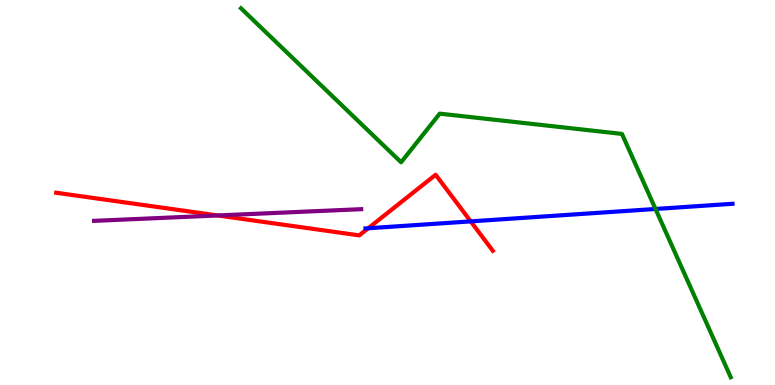[{'lines': ['blue', 'red'], 'intersections': [{'x': 4.75, 'y': 4.07}, {'x': 6.07, 'y': 4.25}]}, {'lines': ['green', 'red'], 'intersections': []}, {'lines': ['purple', 'red'], 'intersections': [{'x': 2.81, 'y': 4.4}]}, {'lines': ['blue', 'green'], 'intersections': [{'x': 8.46, 'y': 4.57}]}, {'lines': ['blue', 'purple'], 'intersections': []}, {'lines': ['green', 'purple'], 'intersections': []}]